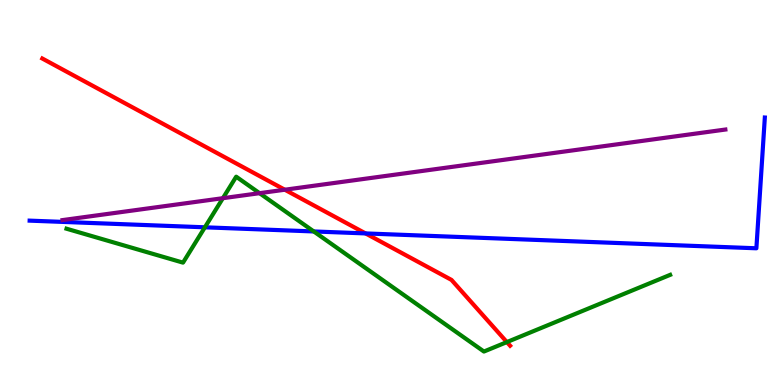[{'lines': ['blue', 'red'], 'intersections': [{'x': 4.72, 'y': 3.94}]}, {'lines': ['green', 'red'], 'intersections': [{'x': 6.54, 'y': 1.11}]}, {'lines': ['purple', 'red'], 'intersections': [{'x': 3.68, 'y': 5.07}]}, {'lines': ['blue', 'green'], 'intersections': [{'x': 2.64, 'y': 4.1}, {'x': 4.05, 'y': 3.99}]}, {'lines': ['blue', 'purple'], 'intersections': []}, {'lines': ['green', 'purple'], 'intersections': [{'x': 2.88, 'y': 4.85}, {'x': 3.35, 'y': 4.98}]}]